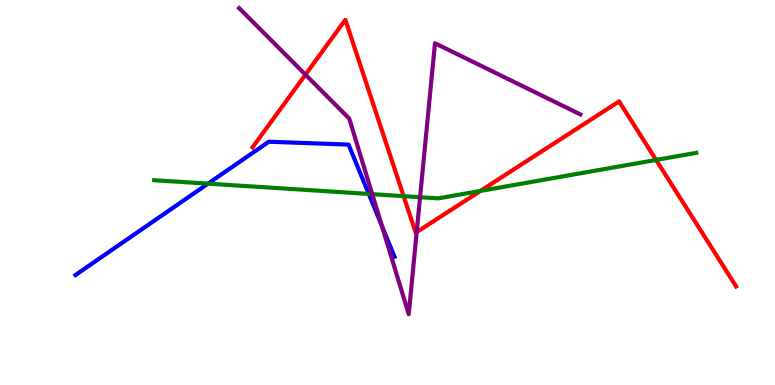[{'lines': ['blue', 'red'], 'intersections': []}, {'lines': ['green', 'red'], 'intersections': [{'x': 5.21, 'y': 4.91}, {'x': 6.2, 'y': 5.04}, {'x': 8.47, 'y': 5.85}]}, {'lines': ['purple', 'red'], 'intersections': [{'x': 3.94, 'y': 8.06}, {'x': 5.38, 'y': 3.97}]}, {'lines': ['blue', 'green'], 'intersections': [{'x': 2.68, 'y': 5.23}, {'x': 4.76, 'y': 4.96}]}, {'lines': ['blue', 'purple'], 'intersections': [{'x': 4.93, 'y': 4.13}]}, {'lines': ['green', 'purple'], 'intersections': [{'x': 4.8, 'y': 4.96}, {'x': 5.42, 'y': 4.88}]}]